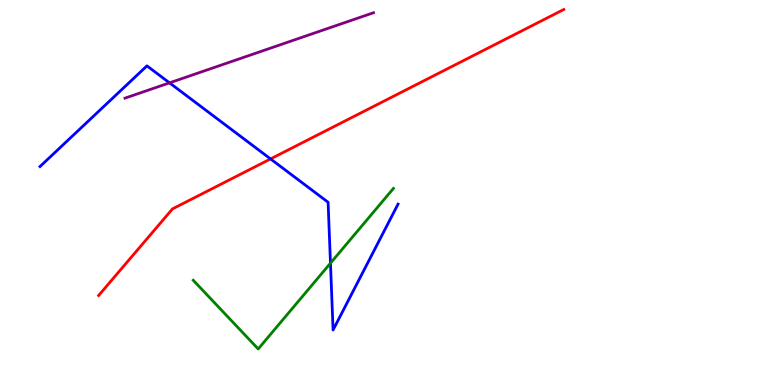[{'lines': ['blue', 'red'], 'intersections': [{'x': 3.49, 'y': 5.87}]}, {'lines': ['green', 'red'], 'intersections': []}, {'lines': ['purple', 'red'], 'intersections': []}, {'lines': ['blue', 'green'], 'intersections': [{'x': 4.26, 'y': 3.16}]}, {'lines': ['blue', 'purple'], 'intersections': [{'x': 2.19, 'y': 7.85}]}, {'lines': ['green', 'purple'], 'intersections': []}]